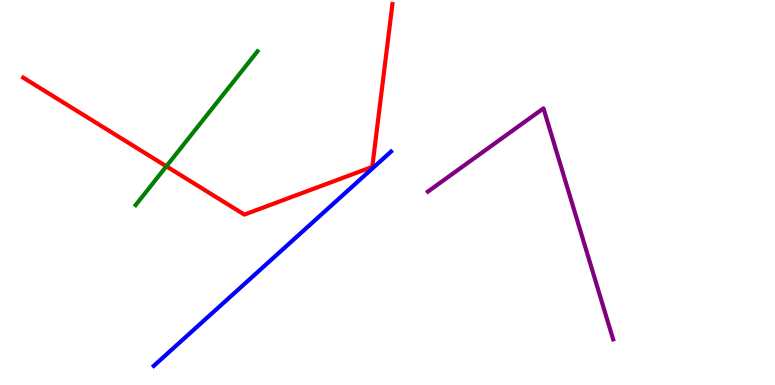[{'lines': ['blue', 'red'], 'intersections': []}, {'lines': ['green', 'red'], 'intersections': [{'x': 2.15, 'y': 5.68}]}, {'lines': ['purple', 'red'], 'intersections': []}, {'lines': ['blue', 'green'], 'intersections': []}, {'lines': ['blue', 'purple'], 'intersections': []}, {'lines': ['green', 'purple'], 'intersections': []}]